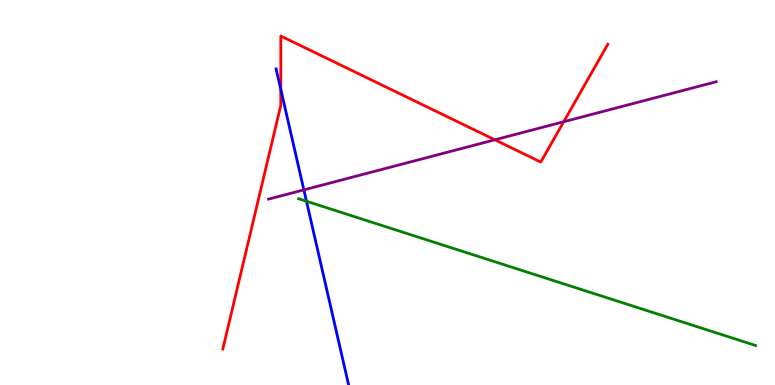[{'lines': ['blue', 'red'], 'intersections': [{'x': 3.62, 'y': 7.68}]}, {'lines': ['green', 'red'], 'intersections': []}, {'lines': ['purple', 'red'], 'intersections': [{'x': 6.39, 'y': 6.37}, {'x': 7.27, 'y': 6.84}]}, {'lines': ['blue', 'green'], 'intersections': [{'x': 3.95, 'y': 4.77}]}, {'lines': ['blue', 'purple'], 'intersections': [{'x': 3.92, 'y': 5.07}]}, {'lines': ['green', 'purple'], 'intersections': []}]